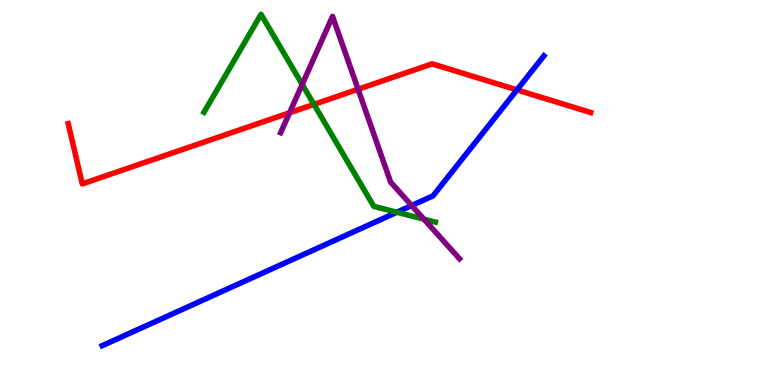[{'lines': ['blue', 'red'], 'intersections': [{'x': 6.67, 'y': 7.67}]}, {'lines': ['green', 'red'], 'intersections': [{'x': 4.05, 'y': 7.29}]}, {'lines': ['purple', 'red'], 'intersections': [{'x': 3.74, 'y': 7.07}, {'x': 4.62, 'y': 7.68}]}, {'lines': ['blue', 'green'], 'intersections': [{'x': 5.12, 'y': 4.49}]}, {'lines': ['blue', 'purple'], 'intersections': [{'x': 5.31, 'y': 4.66}]}, {'lines': ['green', 'purple'], 'intersections': [{'x': 3.9, 'y': 7.81}, {'x': 5.47, 'y': 4.31}]}]